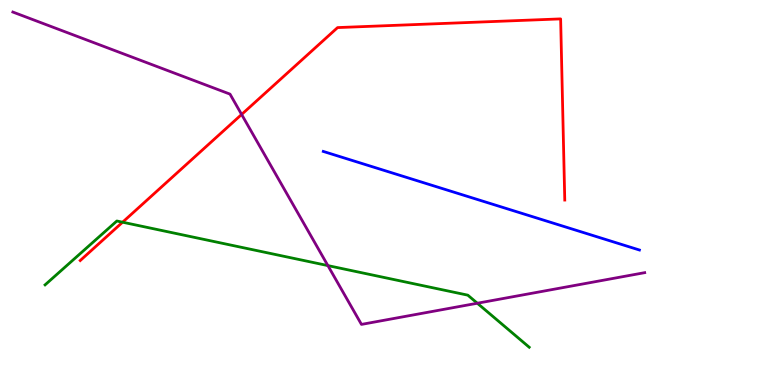[{'lines': ['blue', 'red'], 'intersections': []}, {'lines': ['green', 'red'], 'intersections': [{'x': 1.58, 'y': 4.23}]}, {'lines': ['purple', 'red'], 'intersections': [{'x': 3.12, 'y': 7.03}]}, {'lines': ['blue', 'green'], 'intersections': []}, {'lines': ['blue', 'purple'], 'intersections': []}, {'lines': ['green', 'purple'], 'intersections': [{'x': 4.23, 'y': 3.1}, {'x': 6.16, 'y': 2.12}]}]